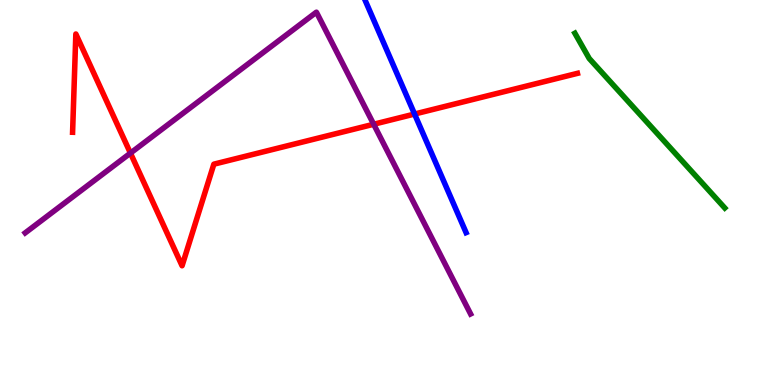[{'lines': ['blue', 'red'], 'intersections': [{'x': 5.35, 'y': 7.04}]}, {'lines': ['green', 'red'], 'intersections': []}, {'lines': ['purple', 'red'], 'intersections': [{'x': 1.68, 'y': 6.02}, {'x': 4.82, 'y': 6.77}]}, {'lines': ['blue', 'green'], 'intersections': []}, {'lines': ['blue', 'purple'], 'intersections': []}, {'lines': ['green', 'purple'], 'intersections': []}]